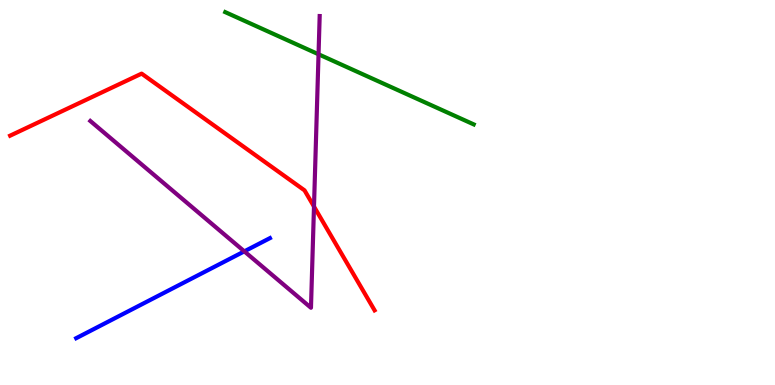[{'lines': ['blue', 'red'], 'intersections': []}, {'lines': ['green', 'red'], 'intersections': []}, {'lines': ['purple', 'red'], 'intersections': [{'x': 4.05, 'y': 4.63}]}, {'lines': ['blue', 'green'], 'intersections': []}, {'lines': ['blue', 'purple'], 'intersections': [{'x': 3.15, 'y': 3.47}]}, {'lines': ['green', 'purple'], 'intersections': [{'x': 4.11, 'y': 8.59}]}]